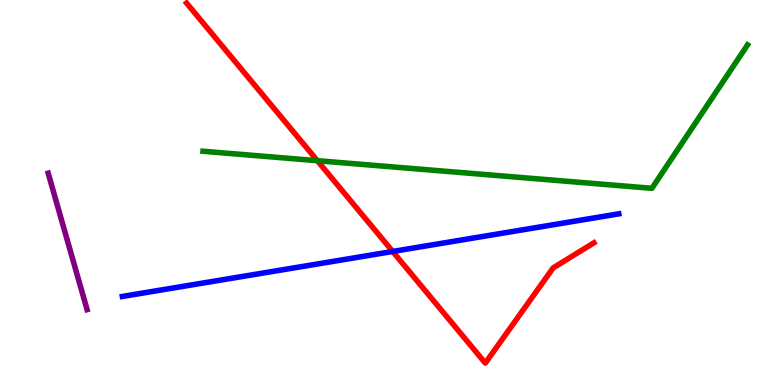[{'lines': ['blue', 'red'], 'intersections': [{'x': 5.07, 'y': 3.47}]}, {'lines': ['green', 'red'], 'intersections': [{'x': 4.1, 'y': 5.83}]}, {'lines': ['purple', 'red'], 'intersections': []}, {'lines': ['blue', 'green'], 'intersections': []}, {'lines': ['blue', 'purple'], 'intersections': []}, {'lines': ['green', 'purple'], 'intersections': []}]